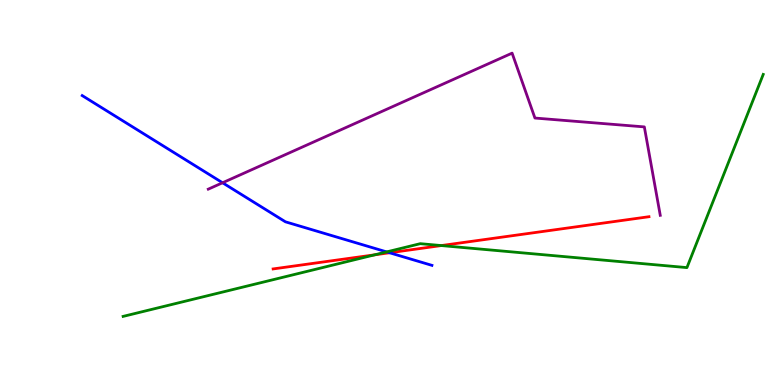[{'lines': ['blue', 'red'], 'intersections': [{'x': 5.03, 'y': 3.43}]}, {'lines': ['green', 'red'], 'intersections': [{'x': 4.84, 'y': 3.38}, {'x': 5.69, 'y': 3.62}]}, {'lines': ['purple', 'red'], 'intersections': []}, {'lines': ['blue', 'green'], 'intersections': [{'x': 4.99, 'y': 3.46}]}, {'lines': ['blue', 'purple'], 'intersections': [{'x': 2.87, 'y': 5.25}]}, {'lines': ['green', 'purple'], 'intersections': []}]